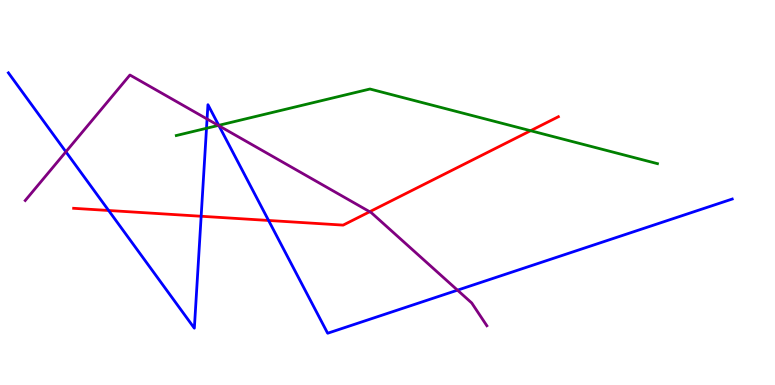[{'lines': ['blue', 'red'], 'intersections': [{'x': 1.4, 'y': 4.53}, {'x': 2.6, 'y': 4.38}, {'x': 3.47, 'y': 4.27}]}, {'lines': ['green', 'red'], 'intersections': [{'x': 6.85, 'y': 6.6}]}, {'lines': ['purple', 'red'], 'intersections': [{'x': 4.77, 'y': 4.5}]}, {'lines': ['blue', 'green'], 'intersections': [{'x': 2.66, 'y': 6.67}, {'x': 2.82, 'y': 6.74}]}, {'lines': ['blue', 'purple'], 'intersections': [{'x': 0.85, 'y': 6.06}, {'x': 2.67, 'y': 6.91}, {'x': 2.83, 'y': 6.73}, {'x': 5.9, 'y': 2.46}]}, {'lines': ['green', 'purple'], 'intersections': [{'x': 2.82, 'y': 6.74}]}]